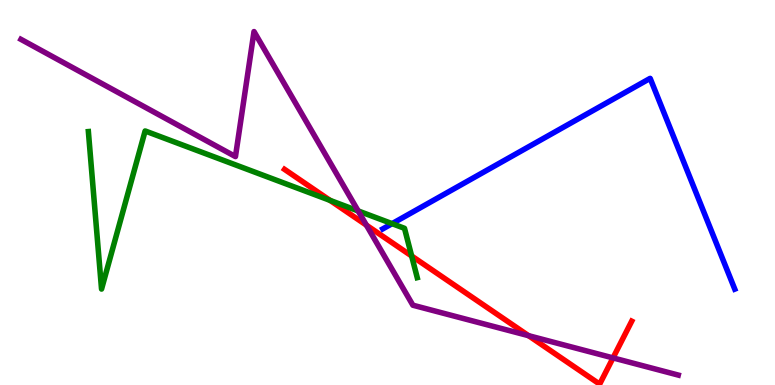[{'lines': ['blue', 'red'], 'intersections': []}, {'lines': ['green', 'red'], 'intersections': [{'x': 4.26, 'y': 4.8}, {'x': 5.31, 'y': 3.35}]}, {'lines': ['purple', 'red'], 'intersections': [{'x': 4.73, 'y': 4.15}, {'x': 6.82, 'y': 1.28}, {'x': 7.91, 'y': 0.704}]}, {'lines': ['blue', 'green'], 'intersections': [{'x': 5.06, 'y': 4.19}]}, {'lines': ['blue', 'purple'], 'intersections': []}, {'lines': ['green', 'purple'], 'intersections': [{'x': 4.62, 'y': 4.52}]}]